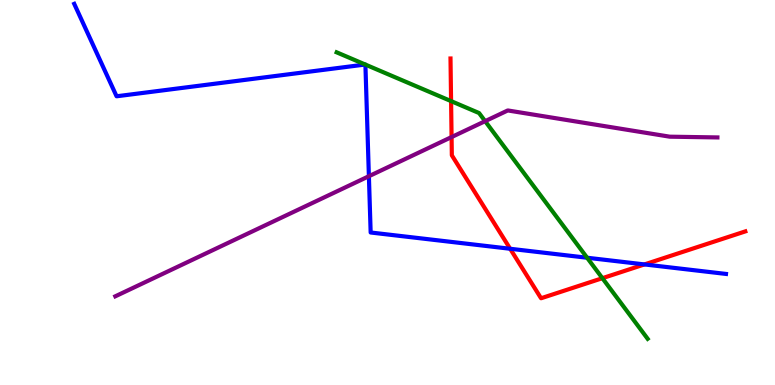[{'lines': ['blue', 'red'], 'intersections': [{'x': 6.58, 'y': 3.54}, {'x': 8.32, 'y': 3.13}]}, {'lines': ['green', 'red'], 'intersections': [{'x': 5.82, 'y': 7.37}, {'x': 7.77, 'y': 2.77}]}, {'lines': ['purple', 'red'], 'intersections': [{'x': 5.83, 'y': 6.44}]}, {'lines': ['blue', 'green'], 'intersections': [{'x': 4.71, 'y': 8.32}, {'x': 4.71, 'y': 8.32}, {'x': 7.58, 'y': 3.31}]}, {'lines': ['blue', 'purple'], 'intersections': [{'x': 4.76, 'y': 5.42}]}, {'lines': ['green', 'purple'], 'intersections': [{'x': 6.26, 'y': 6.85}]}]